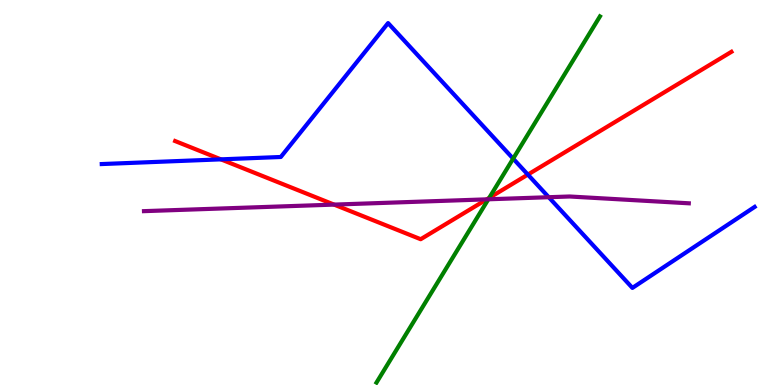[{'lines': ['blue', 'red'], 'intersections': [{'x': 2.85, 'y': 5.86}, {'x': 6.81, 'y': 5.47}]}, {'lines': ['green', 'red'], 'intersections': [{'x': 6.31, 'y': 4.86}]}, {'lines': ['purple', 'red'], 'intersections': [{'x': 4.31, 'y': 4.69}, {'x': 6.28, 'y': 4.82}]}, {'lines': ['blue', 'green'], 'intersections': [{'x': 6.62, 'y': 5.88}]}, {'lines': ['blue', 'purple'], 'intersections': [{'x': 7.08, 'y': 4.88}]}, {'lines': ['green', 'purple'], 'intersections': [{'x': 6.3, 'y': 4.82}]}]